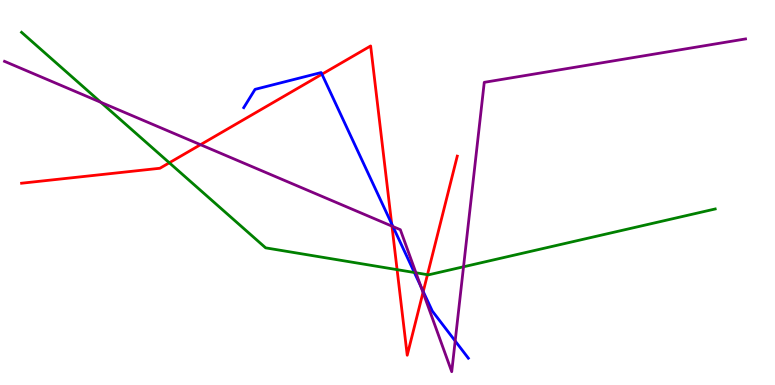[{'lines': ['blue', 'red'], 'intersections': [{'x': 4.15, 'y': 8.07}, {'x': 5.05, 'y': 4.19}, {'x': 5.46, 'y': 2.43}]}, {'lines': ['green', 'red'], 'intersections': [{'x': 2.18, 'y': 5.77}, {'x': 5.12, 'y': 3.0}, {'x': 5.52, 'y': 2.87}]}, {'lines': ['purple', 'red'], 'intersections': [{'x': 2.59, 'y': 6.24}, {'x': 5.06, 'y': 4.13}, {'x': 5.46, 'y': 2.41}]}, {'lines': ['blue', 'green'], 'intersections': [{'x': 5.35, 'y': 2.92}]}, {'lines': ['blue', 'purple'], 'intersections': [{'x': 5.07, 'y': 4.12}, {'x': 5.43, 'y': 2.55}, {'x': 5.87, 'y': 1.14}]}, {'lines': ['green', 'purple'], 'intersections': [{'x': 1.3, 'y': 7.34}, {'x': 5.37, 'y': 2.92}, {'x': 5.98, 'y': 3.07}]}]